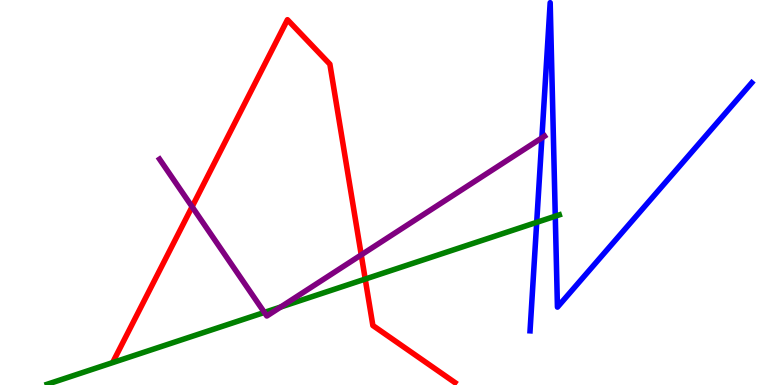[{'lines': ['blue', 'red'], 'intersections': []}, {'lines': ['green', 'red'], 'intersections': [{'x': 4.71, 'y': 2.75}]}, {'lines': ['purple', 'red'], 'intersections': [{'x': 2.48, 'y': 4.63}, {'x': 4.66, 'y': 3.38}]}, {'lines': ['blue', 'green'], 'intersections': [{'x': 6.93, 'y': 4.22}, {'x': 7.16, 'y': 4.38}]}, {'lines': ['blue', 'purple'], 'intersections': [{'x': 6.99, 'y': 6.42}]}, {'lines': ['green', 'purple'], 'intersections': [{'x': 3.41, 'y': 1.89}, {'x': 3.62, 'y': 2.03}]}]